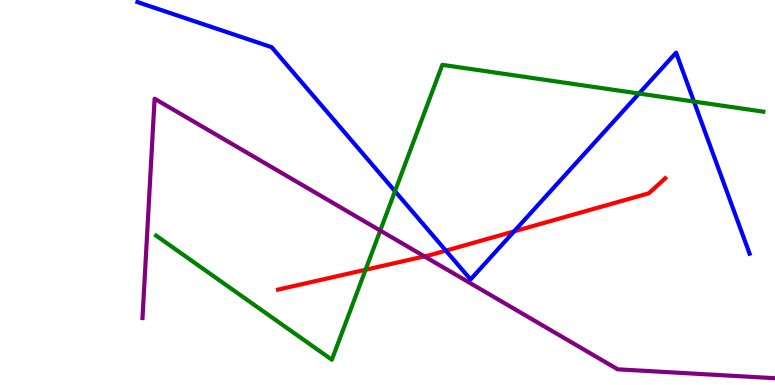[{'lines': ['blue', 'red'], 'intersections': [{'x': 5.75, 'y': 3.49}, {'x': 6.63, 'y': 3.99}]}, {'lines': ['green', 'red'], 'intersections': [{'x': 4.72, 'y': 2.99}]}, {'lines': ['purple', 'red'], 'intersections': [{'x': 5.48, 'y': 3.34}]}, {'lines': ['blue', 'green'], 'intersections': [{'x': 5.1, 'y': 5.03}, {'x': 8.25, 'y': 7.57}, {'x': 8.95, 'y': 7.36}]}, {'lines': ['blue', 'purple'], 'intersections': []}, {'lines': ['green', 'purple'], 'intersections': [{'x': 4.91, 'y': 4.01}]}]